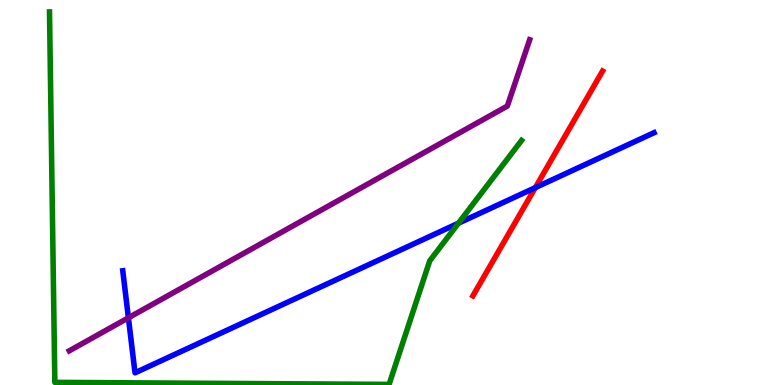[{'lines': ['blue', 'red'], 'intersections': [{'x': 6.91, 'y': 5.13}]}, {'lines': ['green', 'red'], 'intersections': []}, {'lines': ['purple', 'red'], 'intersections': []}, {'lines': ['blue', 'green'], 'intersections': [{'x': 5.92, 'y': 4.2}]}, {'lines': ['blue', 'purple'], 'intersections': [{'x': 1.66, 'y': 1.75}]}, {'lines': ['green', 'purple'], 'intersections': []}]